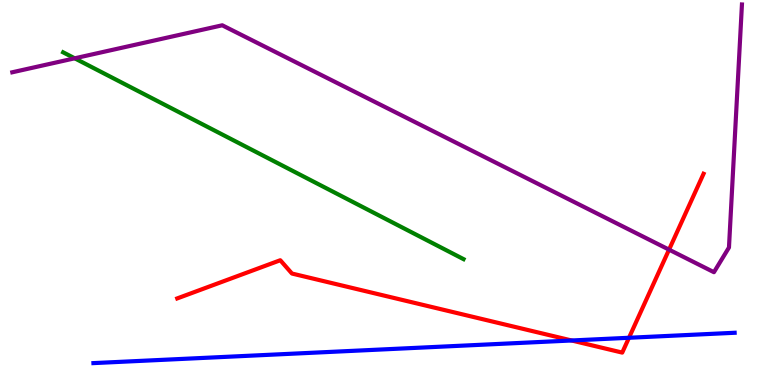[{'lines': ['blue', 'red'], 'intersections': [{'x': 7.38, 'y': 1.16}, {'x': 8.12, 'y': 1.23}]}, {'lines': ['green', 'red'], 'intersections': []}, {'lines': ['purple', 'red'], 'intersections': [{'x': 8.63, 'y': 3.52}]}, {'lines': ['blue', 'green'], 'intersections': []}, {'lines': ['blue', 'purple'], 'intersections': []}, {'lines': ['green', 'purple'], 'intersections': [{'x': 0.964, 'y': 8.49}]}]